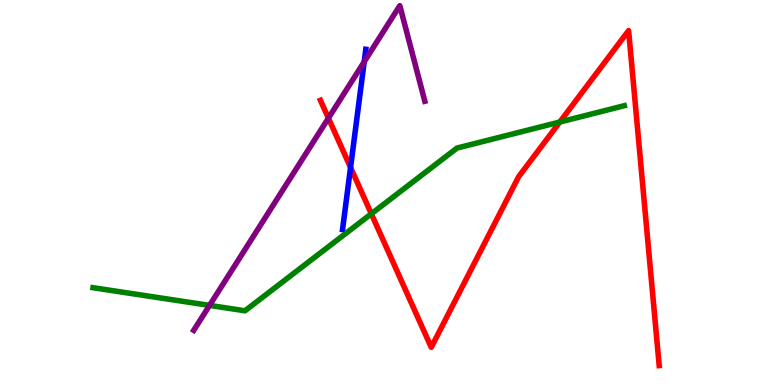[{'lines': ['blue', 'red'], 'intersections': [{'x': 4.52, 'y': 5.65}]}, {'lines': ['green', 'red'], 'intersections': [{'x': 4.79, 'y': 4.45}, {'x': 7.22, 'y': 6.83}]}, {'lines': ['purple', 'red'], 'intersections': [{'x': 4.24, 'y': 6.93}]}, {'lines': ['blue', 'green'], 'intersections': []}, {'lines': ['blue', 'purple'], 'intersections': [{'x': 4.7, 'y': 8.4}]}, {'lines': ['green', 'purple'], 'intersections': [{'x': 2.7, 'y': 2.07}]}]